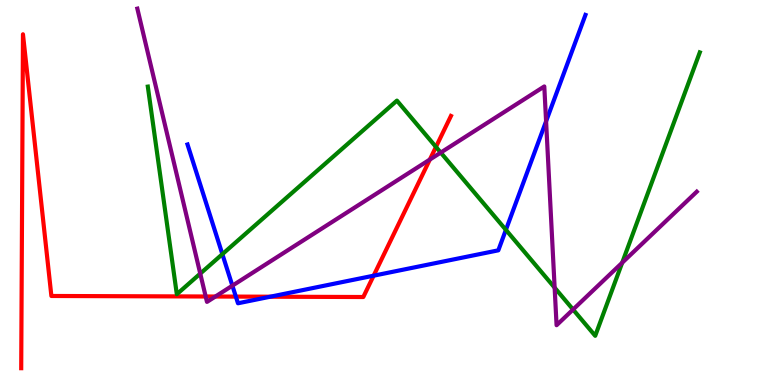[{'lines': ['blue', 'red'], 'intersections': [{'x': 3.04, 'y': 2.3}, {'x': 3.49, 'y': 2.29}, {'x': 4.82, 'y': 2.84}]}, {'lines': ['green', 'red'], 'intersections': [{'x': 5.63, 'y': 6.18}]}, {'lines': ['purple', 'red'], 'intersections': [{'x': 2.65, 'y': 2.3}, {'x': 2.78, 'y': 2.3}, {'x': 5.55, 'y': 5.86}]}, {'lines': ['blue', 'green'], 'intersections': [{'x': 2.87, 'y': 3.4}, {'x': 6.53, 'y': 4.03}]}, {'lines': ['blue', 'purple'], 'intersections': [{'x': 3.0, 'y': 2.58}, {'x': 7.05, 'y': 6.85}]}, {'lines': ['green', 'purple'], 'intersections': [{'x': 2.58, 'y': 2.89}, {'x': 5.69, 'y': 6.04}, {'x': 7.16, 'y': 2.53}, {'x': 7.39, 'y': 1.96}, {'x': 8.03, 'y': 3.18}]}]